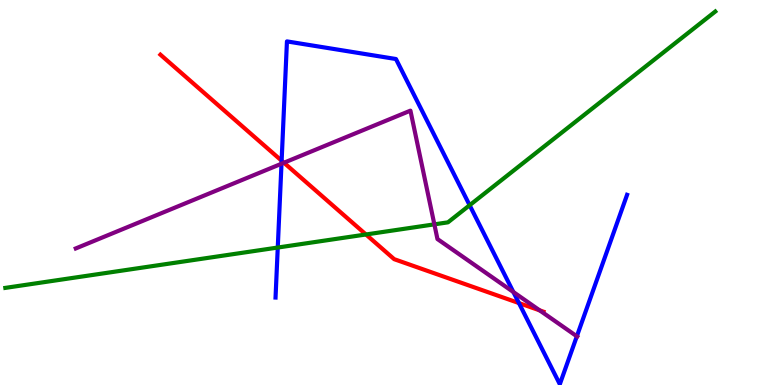[{'lines': ['blue', 'red'], 'intersections': [{'x': 3.63, 'y': 5.83}, {'x': 6.7, 'y': 2.13}]}, {'lines': ['green', 'red'], 'intersections': [{'x': 4.72, 'y': 3.91}]}, {'lines': ['purple', 'red'], 'intersections': [{'x': 3.66, 'y': 5.77}, {'x': 6.96, 'y': 1.94}]}, {'lines': ['blue', 'green'], 'intersections': [{'x': 3.58, 'y': 3.57}, {'x': 6.06, 'y': 4.67}]}, {'lines': ['blue', 'purple'], 'intersections': [{'x': 3.63, 'y': 5.75}, {'x': 6.62, 'y': 2.42}, {'x': 7.44, 'y': 1.26}]}, {'lines': ['green', 'purple'], 'intersections': [{'x': 5.6, 'y': 4.17}]}]